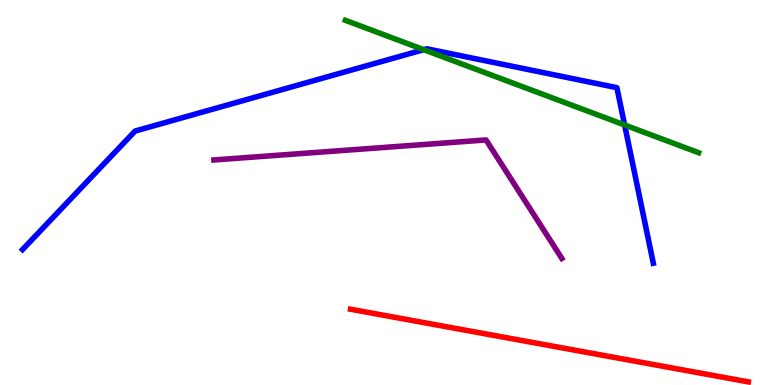[{'lines': ['blue', 'red'], 'intersections': []}, {'lines': ['green', 'red'], 'intersections': []}, {'lines': ['purple', 'red'], 'intersections': []}, {'lines': ['blue', 'green'], 'intersections': [{'x': 5.47, 'y': 8.71}, {'x': 8.06, 'y': 6.75}]}, {'lines': ['blue', 'purple'], 'intersections': []}, {'lines': ['green', 'purple'], 'intersections': []}]